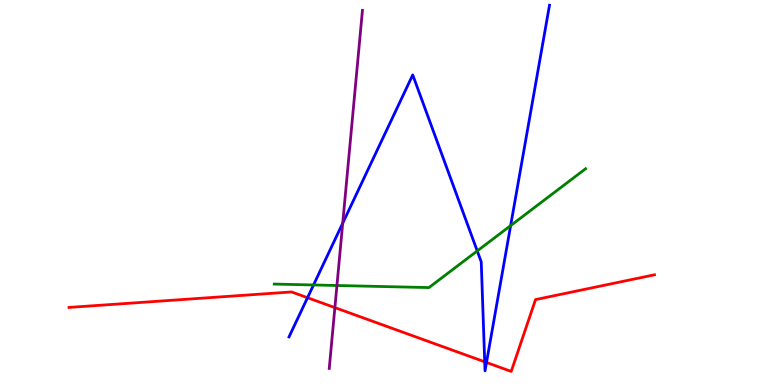[{'lines': ['blue', 'red'], 'intersections': [{'x': 3.97, 'y': 2.27}, {'x': 6.25, 'y': 0.602}, {'x': 6.28, 'y': 0.585}]}, {'lines': ['green', 'red'], 'intersections': []}, {'lines': ['purple', 'red'], 'intersections': [{'x': 4.32, 'y': 2.01}]}, {'lines': ['blue', 'green'], 'intersections': [{'x': 4.05, 'y': 2.6}, {'x': 6.16, 'y': 3.48}, {'x': 6.59, 'y': 4.14}]}, {'lines': ['blue', 'purple'], 'intersections': [{'x': 4.42, 'y': 4.2}]}, {'lines': ['green', 'purple'], 'intersections': [{'x': 4.35, 'y': 2.58}]}]